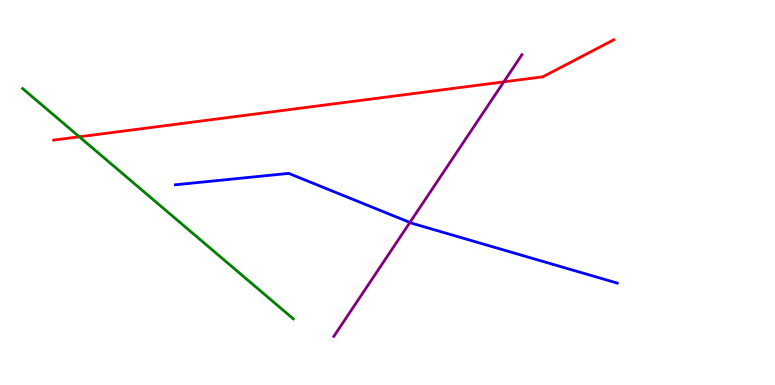[{'lines': ['blue', 'red'], 'intersections': []}, {'lines': ['green', 'red'], 'intersections': [{'x': 1.02, 'y': 6.45}]}, {'lines': ['purple', 'red'], 'intersections': [{'x': 6.5, 'y': 7.87}]}, {'lines': ['blue', 'green'], 'intersections': []}, {'lines': ['blue', 'purple'], 'intersections': [{'x': 5.29, 'y': 4.22}]}, {'lines': ['green', 'purple'], 'intersections': []}]